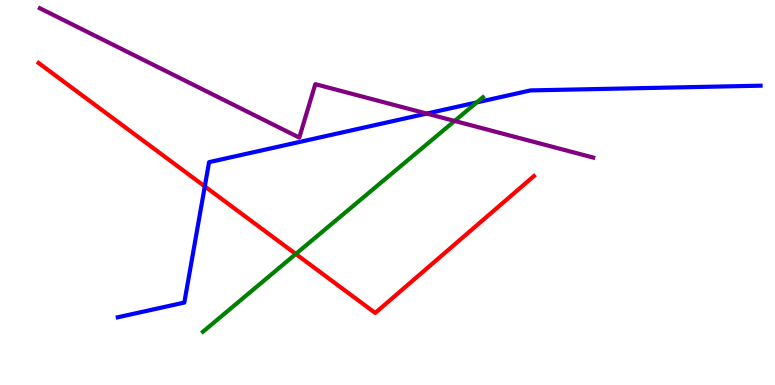[{'lines': ['blue', 'red'], 'intersections': [{'x': 2.64, 'y': 5.16}]}, {'lines': ['green', 'red'], 'intersections': [{'x': 3.82, 'y': 3.4}]}, {'lines': ['purple', 'red'], 'intersections': []}, {'lines': ['blue', 'green'], 'intersections': [{'x': 6.15, 'y': 7.34}]}, {'lines': ['blue', 'purple'], 'intersections': [{'x': 5.51, 'y': 7.05}]}, {'lines': ['green', 'purple'], 'intersections': [{'x': 5.87, 'y': 6.86}]}]